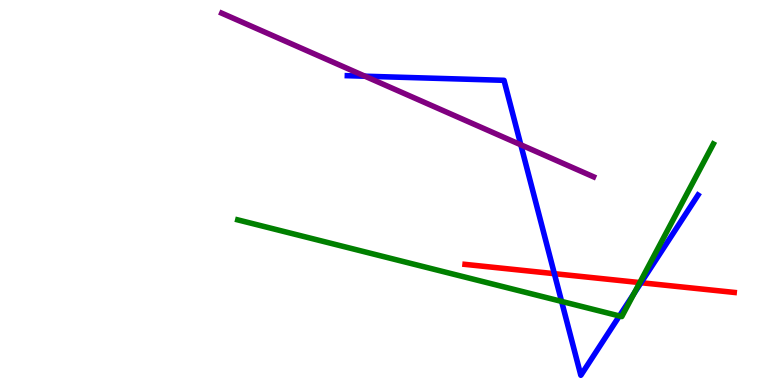[{'lines': ['blue', 'red'], 'intersections': [{'x': 7.15, 'y': 2.89}, {'x': 8.27, 'y': 2.66}]}, {'lines': ['green', 'red'], 'intersections': [{'x': 8.26, 'y': 2.66}]}, {'lines': ['purple', 'red'], 'intersections': []}, {'lines': ['blue', 'green'], 'intersections': [{'x': 7.25, 'y': 2.17}, {'x': 7.99, 'y': 1.79}, {'x': 8.18, 'y': 2.38}]}, {'lines': ['blue', 'purple'], 'intersections': [{'x': 4.71, 'y': 8.02}, {'x': 6.72, 'y': 6.24}]}, {'lines': ['green', 'purple'], 'intersections': []}]